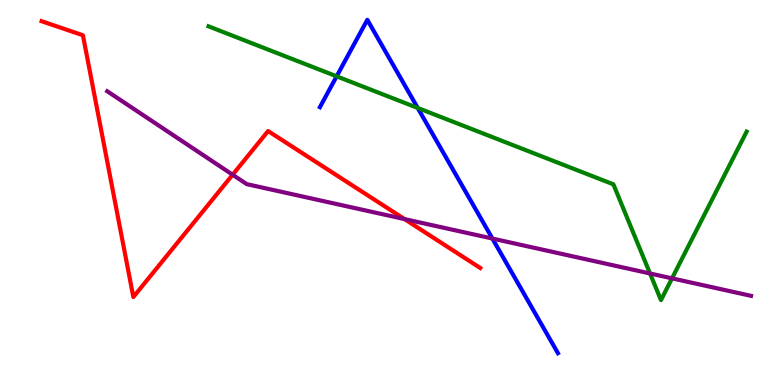[{'lines': ['blue', 'red'], 'intersections': []}, {'lines': ['green', 'red'], 'intersections': []}, {'lines': ['purple', 'red'], 'intersections': [{'x': 3.0, 'y': 5.46}, {'x': 5.22, 'y': 4.31}]}, {'lines': ['blue', 'green'], 'intersections': [{'x': 4.34, 'y': 8.02}, {'x': 5.39, 'y': 7.2}]}, {'lines': ['blue', 'purple'], 'intersections': [{'x': 6.35, 'y': 3.8}]}, {'lines': ['green', 'purple'], 'intersections': [{'x': 8.39, 'y': 2.9}, {'x': 8.67, 'y': 2.77}]}]